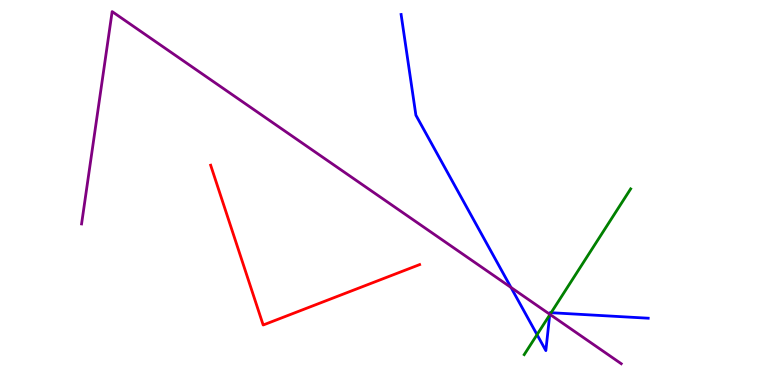[{'lines': ['blue', 'red'], 'intersections': []}, {'lines': ['green', 'red'], 'intersections': []}, {'lines': ['purple', 'red'], 'intersections': []}, {'lines': ['blue', 'green'], 'intersections': [{'x': 6.93, 'y': 1.31}, {'x': 7.09, 'y': 1.82}, {'x': 7.11, 'y': 1.88}]}, {'lines': ['blue', 'purple'], 'intersections': [{'x': 6.59, 'y': 2.53}, {'x': 7.09, 'y': 1.84}]}, {'lines': ['green', 'purple'], 'intersections': [{'x': 7.1, 'y': 1.83}]}]